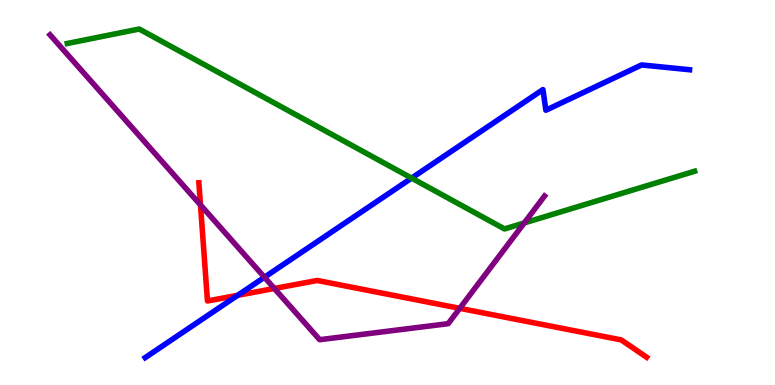[{'lines': ['blue', 'red'], 'intersections': [{'x': 3.07, 'y': 2.33}]}, {'lines': ['green', 'red'], 'intersections': []}, {'lines': ['purple', 'red'], 'intersections': [{'x': 2.59, 'y': 4.68}, {'x': 3.54, 'y': 2.51}, {'x': 5.93, 'y': 1.99}]}, {'lines': ['blue', 'green'], 'intersections': [{'x': 5.31, 'y': 5.37}]}, {'lines': ['blue', 'purple'], 'intersections': [{'x': 3.41, 'y': 2.8}]}, {'lines': ['green', 'purple'], 'intersections': [{'x': 6.76, 'y': 4.21}]}]